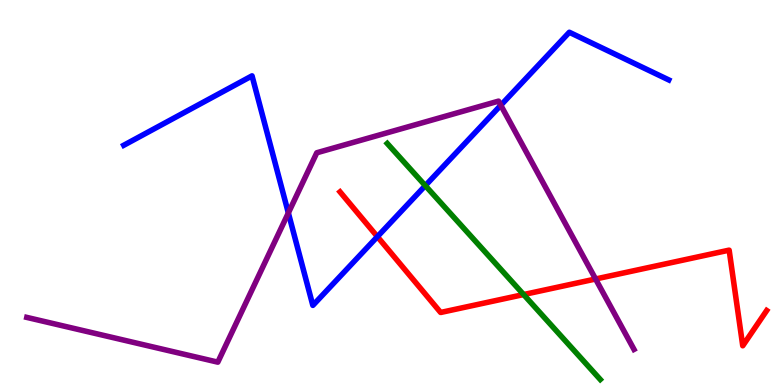[{'lines': ['blue', 'red'], 'intersections': [{'x': 4.87, 'y': 3.85}]}, {'lines': ['green', 'red'], 'intersections': [{'x': 6.76, 'y': 2.35}]}, {'lines': ['purple', 'red'], 'intersections': [{'x': 7.68, 'y': 2.75}]}, {'lines': ['blue', 'green'], 'intersections': [{'x': 5.49, 'y': 5.18}]}, {'lines': ['blue', 'purple'], 'intersections': [{'x': 3.72, 'y': 4.47}, {'x': 6.46, 'y': 7.27}]}, {'lines': ['green', 'purple'], 'intersections': []}]